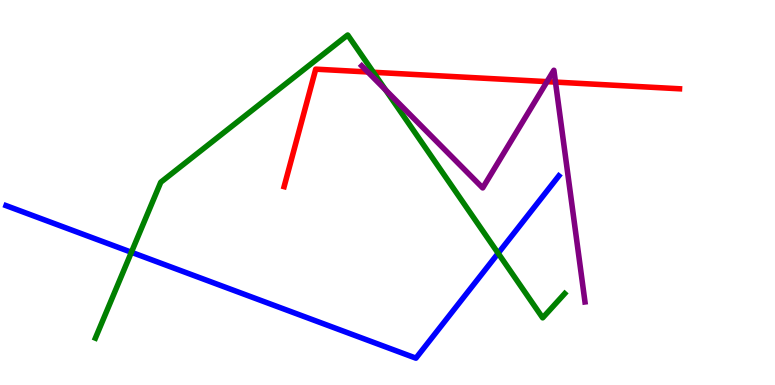[{'lines': ['blue', 'red'], 'intersections': []}, {'lines': ['green', 'red'], 'intersections': [{'x': 4.82, 'y': 8.12}]}, {'lines': ['purple', 'red'], 'intersections': [{'x': 4.75, 'y': 8.13}, {'x': 7.06, 'y': 7.88}, {'x': 7.17, 'y': 7.87}]}, {'lines': ['blue', 'green'], 'intersections': [{'x': 1.7, 'y': 3.45}, {'x': 6.43, 'y': 3.42}]}, {'lines': ['blue', 'purple'], 'intersections': []}, {'lines': ['green', 'purple'], 'intersections': [{'x': 4.98, 'y': 7.66}]}]